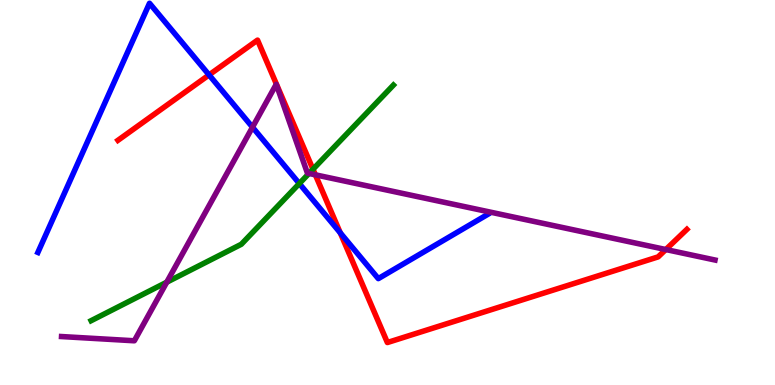[{'lines': ['blue', 'red'], 'intersections': [{'x': 2.7, 'y': 8.05}, {'x': 4.39, 'y': 3.95}]}, {'lines': ['green', 'red'], 'intersections': [{'x': 4.04, 'y': 5.6}]}, {'lines': ['purple', 'red'], 'intersections': [{'x': 4.07, 'y': 5.46}, {'x': 8.59, 'y': 3.52}]}, {'lines': ['blue', 'green'], 'intersections': [{'x': 3.86, 'y': 5.23}]}, {'lines': ['blue', 'purple'], 'intersections': [{'x': 3.26, 'y': 6.7}]}, {'lines': ['green', 'purple'], 'intersections': [{'x': 2.15, 'y': 2.67}, {'x': 3.99, 'y': 5.49}]}]